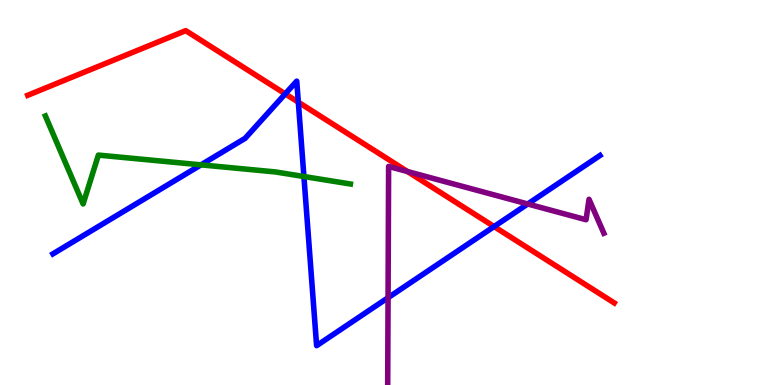[{'lines': ['blue', 'red'], 'intersections': [{'x': 3.68, 'y': 7.56}, {'x': 3.85, 'y': 7.35}, {'x': 6.38, 'y': 4.12}]}, {'lines': ['green', 'red'], 'intersections': []}, {'lines': ['purple', 'red'], 'intersections': [{'x': 5.26, 'y': 5.55}]}, {'lines': ['blue', 'green'], 'intersections': [{'x': 2.59, 'y': 5.72}, {'x': 3.92, 'y': 5.42}]}, {'lines': ['blue', 'purple'], 'intersections': [{'x': 5.01, 'y': 2.27}, {'x': 6.81, 'y': 4.7}]}, {'lines': ['green', 'purple'], 'intersections': []}]